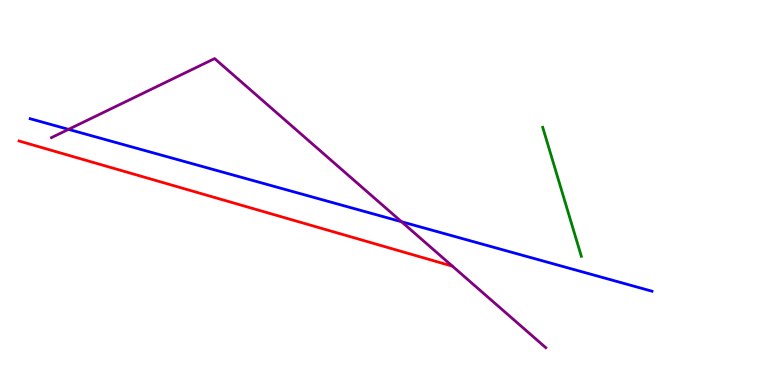[{'lines': ['blue', 'red'], 'intersections': []}, {'lines': ['green', 'red'], 'intersections': []}, {'lines': ['purple', 'red'], 'intersections': []}, {'lines': ['blue', 'green'], 'intersections': []}, {'lines': ['blue', 'purple'], 'intersections': [{'x': 0.884, 'y': 6.64}, {'x': 5.18, 'y': 4.24}]}, {'lines': ['green', 'purple'], 'intersections': []}]